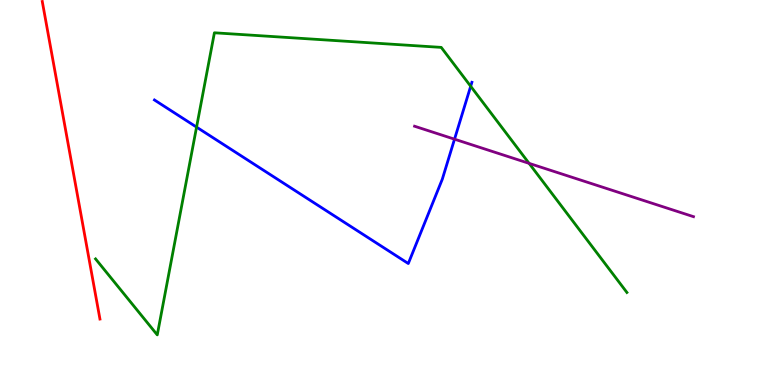[{'lines': ['blue', 'red'], 'intersections': []}, {'lines': ['green', 'red'], 'intersections': []}, {'lines': ['purple', 'red'], 'intersections': []}, {'lines': ['blue', 'green'], 'intersections': [{'x': 2.54, 'y': 6.7}, {'x': 6.07, 'y': 7.76}]}, {'lines': ['blue', 'purple'], 'intersections': [{'x': 5.86, 'y': 6.38}]}, {'lines': ['green', 'purple'], 'intersections': [{'x': 6.83, 'y': 5.76}]}]